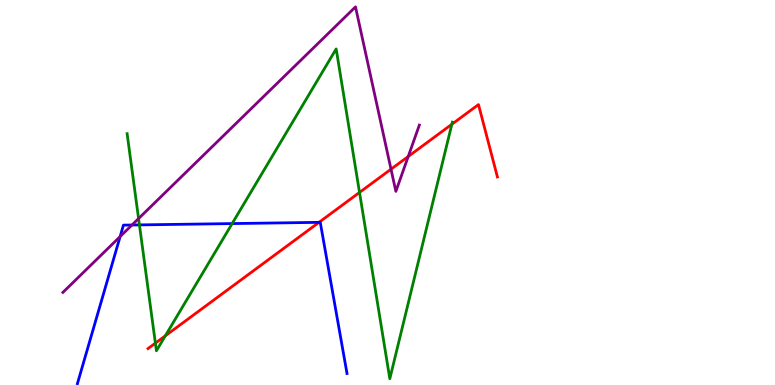[{'lines': ['blue', 'red'], 'intersections': [{'x': 4.12, 'y': 4.22}]}, {'lines': ['green', 'red'], 'intersections': [{'x': 2.01, 'y': 1.09}, {'x': 2.13, 'y': 1.28}, {'x': 4.64, 'y': 5.0}, {'x': 5.83, 'y': 6.77}]}, {'lines': ['purple', 'red'], 'intersections': [{'x': 5.05, 'y': 5.61}, {'x': 5.27, 'y': 5.94}]}, {'lines': ['blue', 'green'], 'intersections': [{'x': 1.8, 'y': 4.16}, {'x': 3.0, 'y': 4.19}]}, {'lines': ['blue', 'purple'], 'intersections': [{'x': 1.55, 'y': 3.86}, {'x': 1.7, 'y': 4.16}]}, {'lines': ['green', 'purple'], 'intersections': [{'x': 1.79, 'y': 4.32}]}]